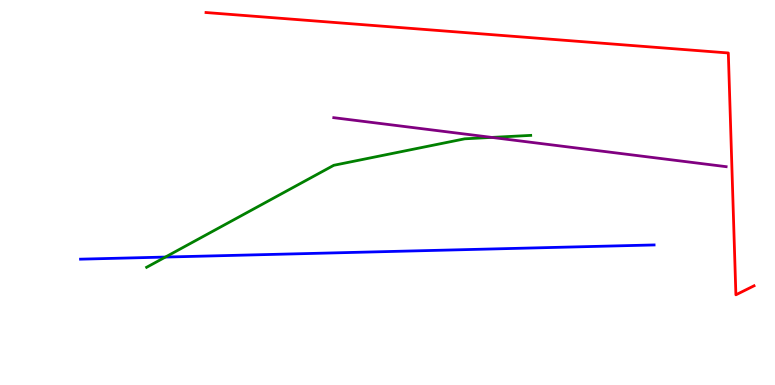[{'lines': ['blue', 'red'], 'intersections': []}, {'lines': ['green', 'red'], 'intersections': []}, {'lines': ['purple', 'red'], 'intersections': []}, {'lines': ['blue', 'green'], 'intersections': [{'x': 2.13, 'y': 3.32}]}, {'lines': ['blue', 'purple'], 'intersections': []}, {'lines': ['green', 'purple'], 'intersections': [{'x': 6.35, 'y': 6.43}]}]